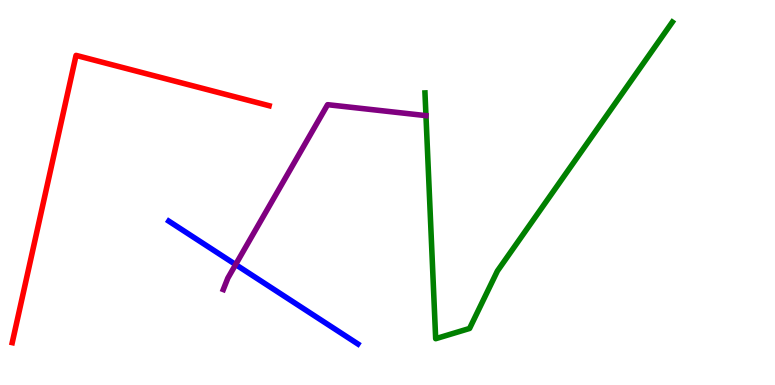[{'lines': ['blue', 'red'], 'intersections': []}, {'lines': ['green', 'red'], 'intersections': []}, {'lines': ['purple', 'red'], 'intersections': []}, {'lines': ['blue', 'green'], 'intersections': []}, {'lines': ['blue', 'purple'], 'intersections': [{'x': 3.04, 'y': 3.13}]}, {'lines': ['green', 'purple'], 'intersections': []}]